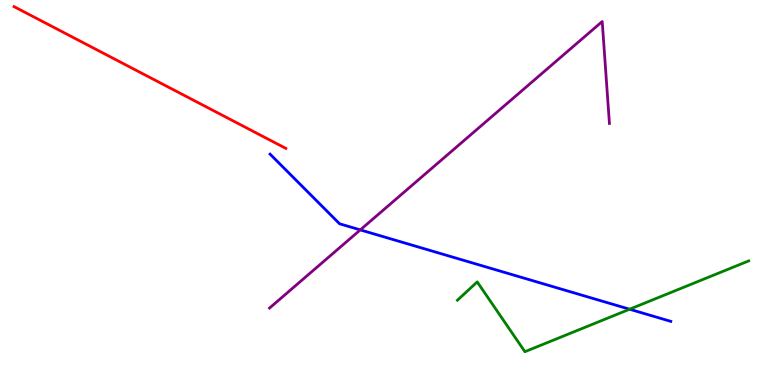[{'lines': ['blue', 'red'], 'intersections': []}, {'lines': ['green', 'red'], 'intersections': []}, {'lines': ['purple', 'red'], 'intersections': []}, {'lines': ['blue', 'green'], 'intersections': [{'x': 8.12, 'y': 1.97}]}, {'lines': ['blue', 'purple'], 'intersections': [{'x': 4.65, 'y': 4.03}]}, {'lines': ['green', 'purple'], 'intersections': []}]